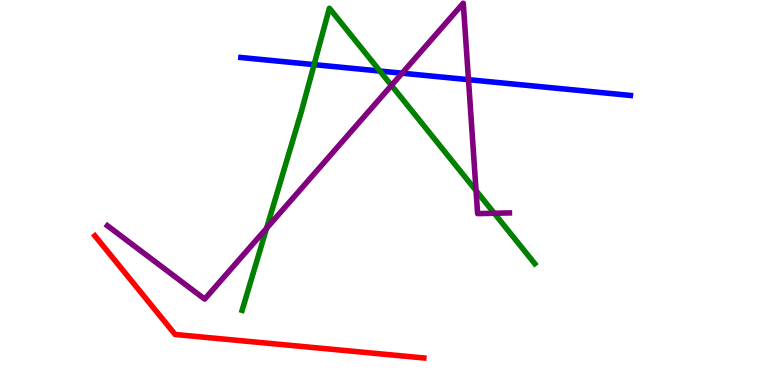[{'lines': ['blue', 'red'], 'intersections': []}, {'lines': ['green', 'red'], 'intersections': []}, {'lines': ['purple', 'red'], 'intersections': []}, {'lines': ['blue', 'green'], 'intersections': [{'x': 4.05, 'y': 8.32}, {'x': 4.9, 'y': 8.15}]}, {'lines': ['blue', 'purple'], 'intersections': [{'x': 5.19, 'y': 8.1}, {'x': 6.04, 'y': 7.93}]}, {'lines': ['green', 'purple'], 'intersections': [{'x': 3.44, 'y': 4.07}, {'x': 5.05, 'y': 7.78}, {'x': 6.14, 'y': 5.05}, {'x': 6.38, 'y': 4.46}]}]